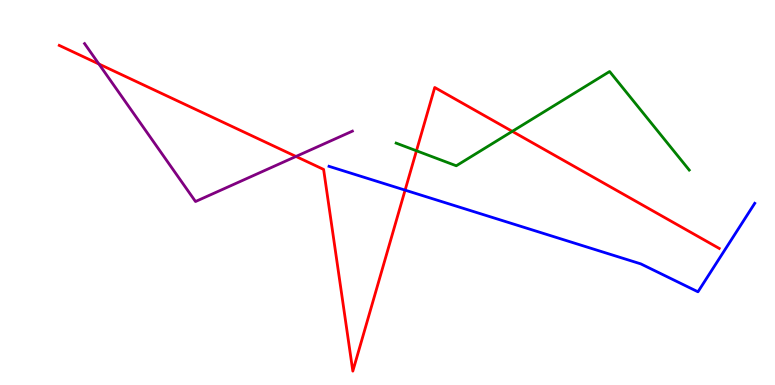[{'lines': ['blue', 'red'], 'intersections': [{'x': 5.23, 'y': 5.06}]}, {'lines': ['green', 'red'], 'intersections': [{'x': 5.37, 'y': 6.08}, {'x': 6.61, 'y': 6.59}]}, {'lines': ['purple', 'red'], 'intersections': [{'x': 1.28, 'y': 8.34}, {'x': 3.82, 'y': 5.94}]}, {'lines': ['blue', 'green'], 'intersections': []}, {'lines': ['blue', 'purple'], 'intersections': []}, {'lines': ['green', 'purple'], 'intersections': []}]